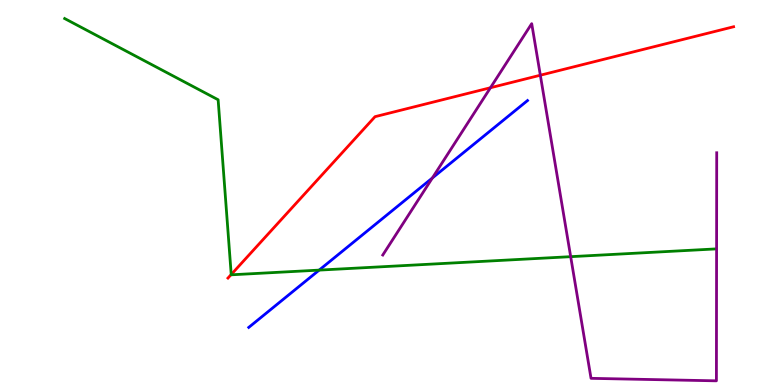[{'lines': ['blue', 'red'], 'intersections': []}, {'lines': ['green', 'red'], 'intersections': [{'x': 2.98, 'y': 2.87}]}, {'lines': ['purple', 'red'], 'intersections': [{'x': 6.33, 'y': 7.72}, {'x': 6.97, 'y': 8.05}]}, {'lines': ['blue', 'green'], 'intersections': [{'x': 4.12, 'y': 2.98}]}, {'lines': ['blue', 'purple'], 'intersections': [{'x': 5.58, 'y': 5.38}]}, {'lines': ['green', 'purple'], 'intersections': [{'x': 7.36, 'y': 3.33}]}]